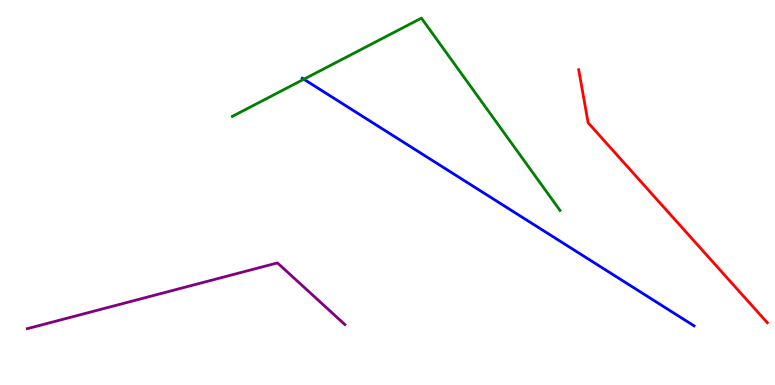[{'lines': ['blue', 'red'], 'intersections': []}, {'lines': ['green', 'red'], 'intersections': []}, {'lines': ['purple', 'red'], 'intersections': []}, {'lines': ['blue', 'green'], 'intersections': [{'x': 3.92, 'y': 7.94}]}, {'lines': ['blue', 'purple'], 'intersections': []}, {'lines': ['green', 'purple'], 'intersections': []}]